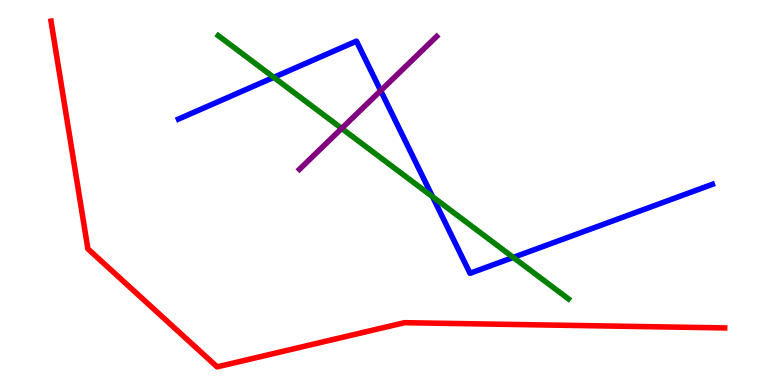[{'lines': ['blue', 'red'], 'intersections': []}, {'lines': ['green', 'red'], 'intersections': []}, {'lines': ['purple', 'red'], 'intersections': []}, {'lines': ['blue', 'green'], 'intersections': [{'x': 3.53, 'y': 7.99}, {'x': 5.58, 'y': 4.89}, {'x': 6.62, 'y': 3.31}]}, {'lines': ['blue', 'purple'], 'intersections': [{'x': 4.91, 'y': 7.65}]}, {'lines': ['green', 'purple'], 'intersections': [{'x': 4.41, 'y': 6.66}]}]